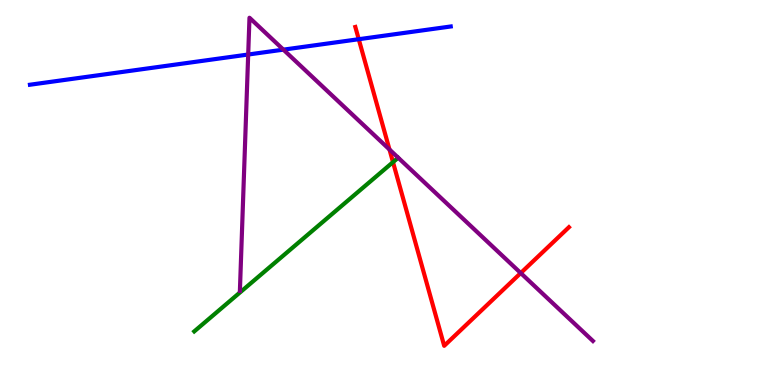[{'lines': ['blue', 'red'], 'intersections': [{'x': 4.63, 'y': 8.98}]}, {'lines': ['green', 'red'], 'intersections': [{'x': 5.07, 'y': 5.79}]}, {'lines': ['purple', 'red'], 'intersections': [{'x': 5.03, 'y': 6.12}, {'x': 6.72, 'y': 2.91}]}, {'lines': ['blue', 'green'], 'intersections': []}, {'lines': ['blue', 'purple'], 'intersections': [{'x': 3.2, 'y': 8.58}, {'x': 3.66, 'y': 8.71}]}, {'lines': ['green', 'purple'], 'intersections': []}]